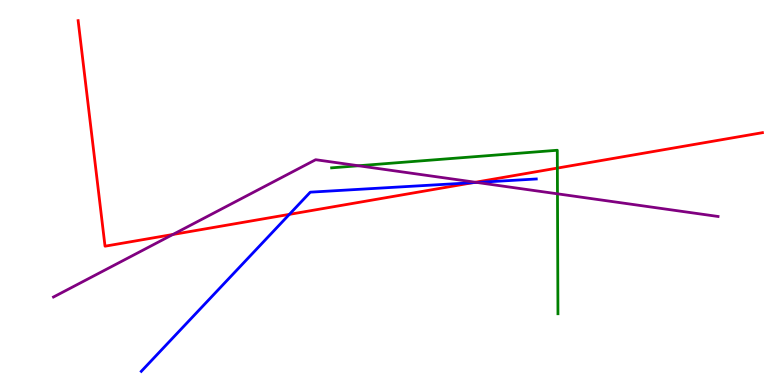[{'lines': ['blue', 'red'], 'intersections': [{'x': 3.73, 'y': 4.43}, {'x': 6.1, 'y': 5.25}]}, {'lines': ['green', 'red'], 'intersections': [{'x': 7.19, 'y': 5.63}]}, {'lines': ['purple', 'red'], 'intersections': [{'x': 2.23, 'y': 3.91}, {'x': 6.13, 'y': 5.27}]}, {'lines': ['blue', 'green'], 'intersections': []}, {'lines': ['blue', 'purple'], 'intersections': [{'x': 6.15, 'y': 5.26}]}, {'lines': ['green', 'purple'], 'intersections': [{'x': 4.63, 'y': 5.69}, {'x': 7.19, 'y': 4.97}]}]